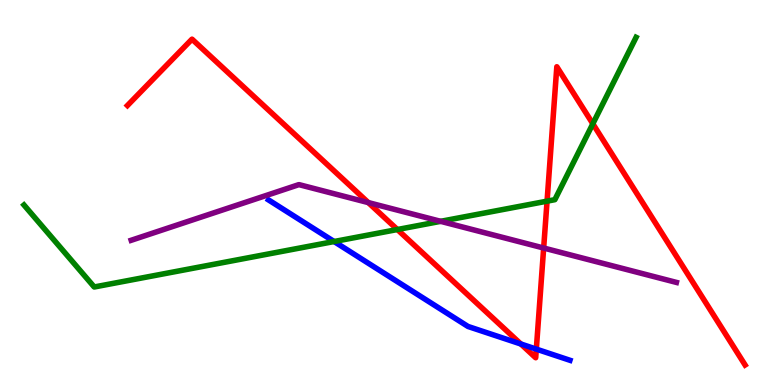[{'lines': ['blue', 'red'], 'intersections': [{'x': 6.72, 'y': 1.06}, {'x': 6.92, 'y': 0.932}]}, {'lines': ['green', 'red'], 'intersections': [{'x': 5.13, 'y': 4.04}, {'x': 7.06, 'y': 4.78}, {'x': 7.65, 'y': 6.78}]}, {'lines': ['purple', 'red'], 'intersections': [{'x': 4.75, 'y': 4.74}, {'x': 7.01, 'y': 3.56}]}, {'lines': ['blue', 'green'], 'intersections': [{'x': 4.31, 'y': 3.73}]}, {'lines': ['blue', 'purple'], 'intersections': []}, {'lines': ['green', 'purple'], 'intersections': [{'x': 5.69, 'y': 4.25}]}]